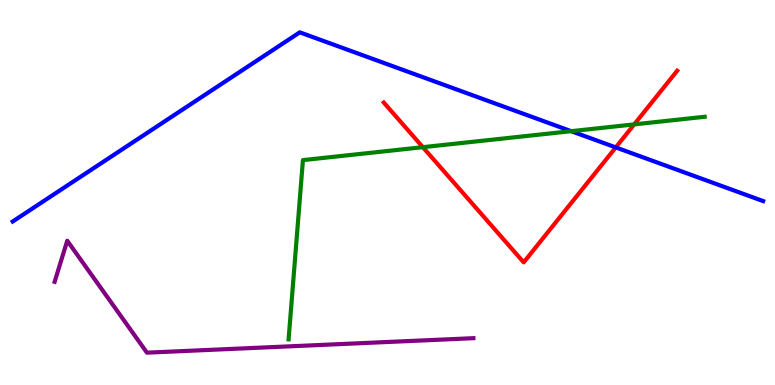[{'lines': ['blue', 'red'], 'intersections': [{'x': 7.95, 'y': 6.17}]}, {'lines': ['green', 'red'], 'intersections': [{'x': 5.46, 'y': 6.18}, {'x': 8.18, 'y': 6.77}]}, {'lines': ['purple', 'red'], 'intersections': []}, {'lines': ['blue', 'green'], 'intersections': [{'x': 7.37, 'y': 6.59}]}, {'lines': ['blue', 'purple'], 'intersections': []}, {'lines': ['green', 'purple'], 'intersections': []}]